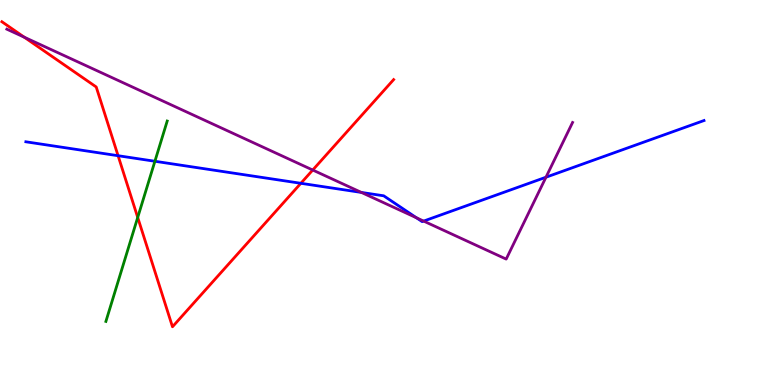[{'lines': ['blue', 'red'], 'intersections': [{'x': 1.52, 'y': 5.96}, {'x': 3.88, 'y': 5.24}]}, {'lines': ['green', 'red'], 'intersections': [{'x': 1.78, 'y': 4.35}]}, {'lines': ['purple', 'red'], 'intersections': [{'x': 0.313, 'y': 9.03}, {'x': 4.04, 'y': 5.58}]}, {'lines': ['blue', 'green'], 'intersections': [{'x': 2.0, 'y': 5.81}]}, {'lines': ['blue', 'purple'], 'intersections': [{'x': 4.66, 'y': 5.0}, {'x': 5.37, 'y': 4.34}, {'x': 5.47, 'y': 4.26}, {'x': 7.04, 'y': 5.4}]}, {'lines': ['green', 'purple'], 'intersections': []}]